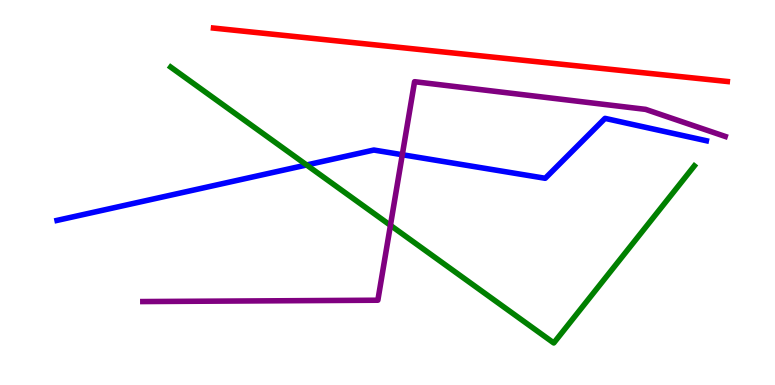[{'lines': ['blue', 'red'], 'intersections': []}, {'lines': ['green', 'red'], 'intersections': []}, {'lines': ['purple', 'red'], 'intersections': []}, {'lines': ['blue', 'green'], 'intersections': [{'x': 3.96, 'y': 5.72}]}, {'lines': ['blue', 'purple'], 'intersections': [{'x': 5.19, 'y': 5.98}]}, {'lines': ['green', 'purple'], 'intersections': [{'x': 5.04, 'y': 4.15}]}]